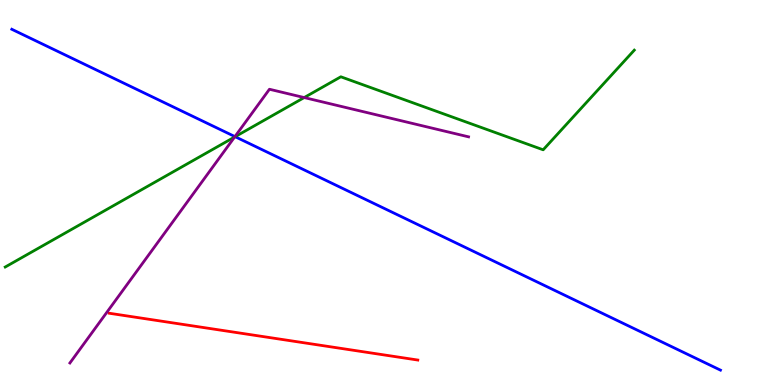[{'lines': ['blue', 'red'], 'intersections': []}, {'lines': ['green', 'red'], 'intersections': []}, {'lines': ['purple', 'red'], 'intersections': []}, {'lines': ['blue', 'green'], 'intersections': [{'x': 3.03, 'y': 6.45}]}, {'lines': ['blue', 'purple'], 'intersections': [{'x': 3.03, 'y': 6.45}]}, {'lines': ['green', 'purple'], 'intersections': [{'x': 3.03, 'y': 6.44}, {'x': 3.93, 'y': 7.47}]}]